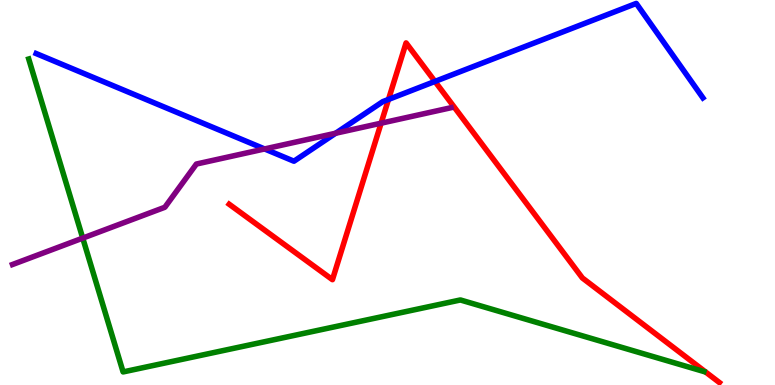[{'lines': ['blue', 'red'], 'intersections': [{'x': 5.01, 'y': 7.42}, {'x': 5.61, 'y': 7.89}]}, {'lines': ['green', 'red'], 'intersections': []}, {'lines': ['purple', 'red'], 'intersections': [{'x': 4.92, 'y': 6.8}]}, {'lines': ['blue', 'green'], 'intersections': []}, {'lines': ['blue', 'purple'], 'intersections': [{'x': 3.41, 'y': 6.13}, {'x': 4.33, 'y': 6.54}]}, {'lines': ['green', 'purple'], 'intersections': [{'x': 1.07, 'y': 3.82}]}]